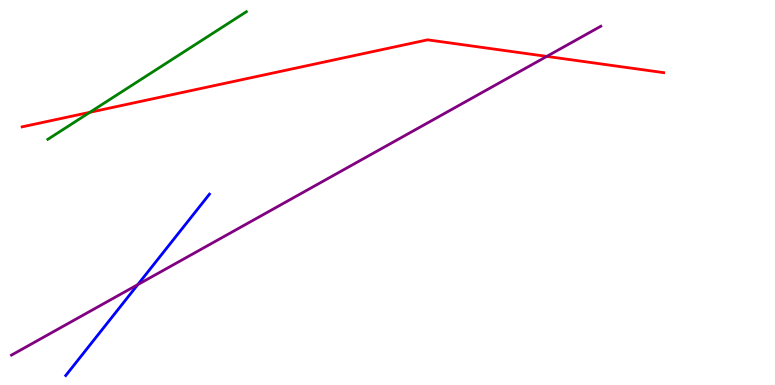[{'lines': ['blue', 'red'], 'intersections': []}, {'lines': ['green', 'red'], 'intersections': [{'x': 1.16, 'y': 7.08}]}, {'lines': ['purple', 'red'], 'intersections': [{'x': 7.06, 'y': 8.54}]}, {'lines': ['blue', 'green'], 'intersections': []}, {'lines': ['blue', 'purple'], 'intersections': [{'x': 1.78, 'y': 2.61}]}, {'lines': ['green', 'purple'], 'intersections': []}]